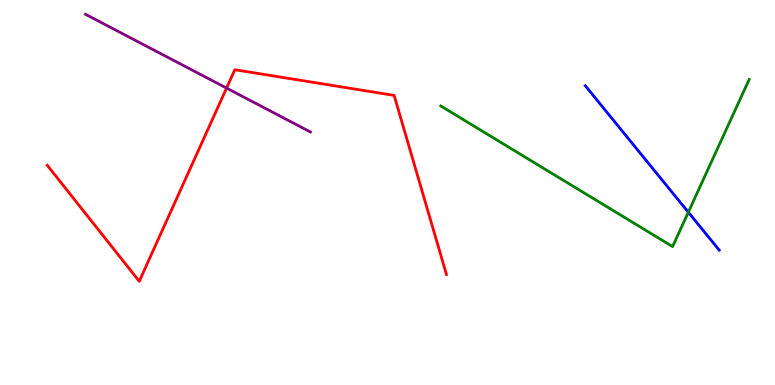[{'lines': ['blue', 'red'], 'intersections': []}, {'lines': ['green', 'red'], 'intersections': []}, {'lines': ['purple', 'red'], 'intersections': [{'x': 2.92, 'y': 7.71}]}, {'lines': ['blue', 'green'], 'intersections': [{'x': 8.88, 'y': 4.49}]}, {'lines': ['blue', 'purple'], 'intersections': []}, {'lines': ['green', 'purple'], 'intersections': []}]